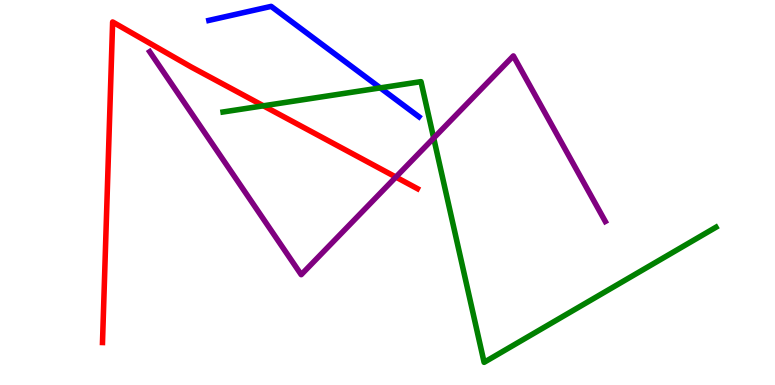[{'lines': ['blue', 'red'], 'intersections': []}, {'lines': ['green', 'red'], 'intersections': [{'x': 3.4, 'y': 7.25}]}, {'lines': ['purple', 'red'], 'intersections': [{'x': 5.11, 'y': 5.4}]}, {'lines': ['blue', 'green'], 'intersections': [{'x': 4.91, 'y': 7.72}]}, {'lines': ['blue', 'purple'], 'intersections': []}, {'lines': ['green', 'purple'], 'intersections': [{'x': 5.6, 'y': 6.41}]}]